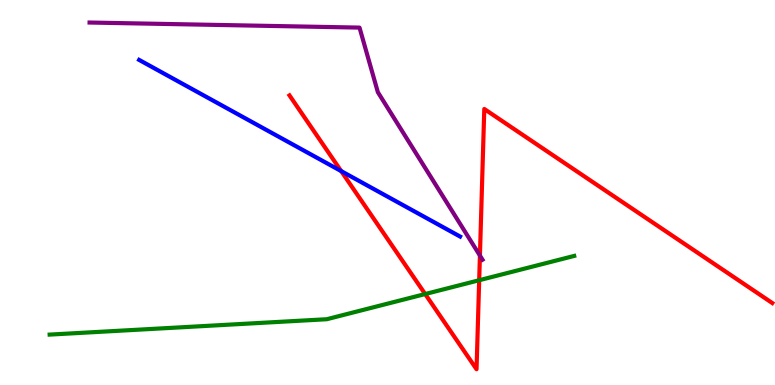[{'lines': ['blue', 'red'], 'intersections': [{'x': 4.4, 'y': 5.56}]}, {'lines': ['green', 'red'], 'intersections': [{'x': 5.49, 'y': 2.36}, {'x': 6.18, 'y': 2.72}]}, {'lines': ['purple', 'red'], 'intersections': [{'x': 6.19, 'y': 3.36}]}, {'lines': ['blue', 'green'], 'intersections': []}, {'lines': ['blue', 'purple'], 'intersections': []}, {'lines': ['green', 'purple'], 'intersections': []}]